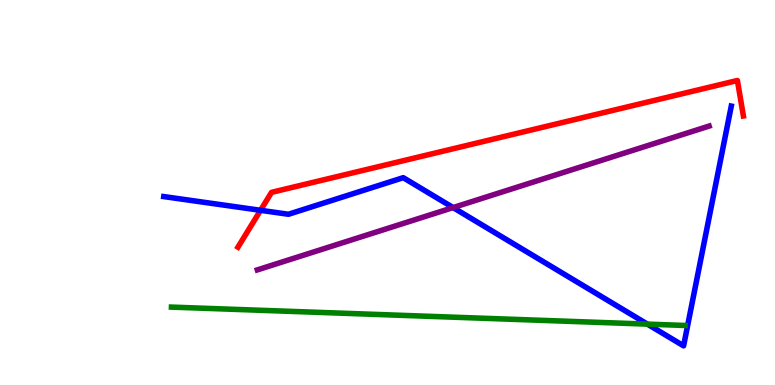[{'lines': ['blue', 'red'], 'intersections': [{'x': 3.36, 'y': 4.54}]}, {'lines': ['green', 'red'], 'intersections': []}, {'lines': ['purple', 'red'], 'intersections': []}, {'lines': ['blue', 'green'], 'intersections': [{'x': 8.35, 'y': 1.58}]}, {'lines': ['blue', 'purple'], 'intersections': [{'x': 5.85, 'y': 4.61}]}, {'lines': ['green', 'purple'], 'intersections': []}]